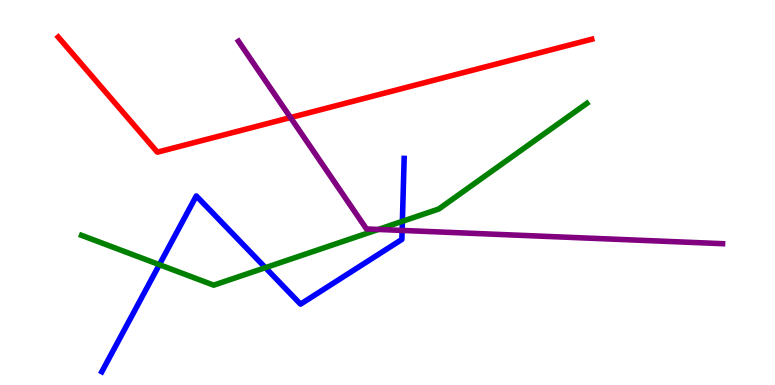[{'lines': ['blue', 'red'], 'intersections': []}, {'lines': ['green', 'red'], 'intersections': []}, {'lines': ['purple', 'red'], 'intersections': [{'x': 3.75, 'y': 6.95}]}, {'lines': ['blue', 'green'], 'intersections': [{'x': 2.06, 'y': 3.13}, {'x': 3.42, 'y': 3.05}, {'x': 5.19, 'y': 4.25}]}, {'lines': ['blue', 'purple'], 'intersections': [{'x': 5.19, 'y': 4.01}]}, {'lines': ['green', 'purple'], 'intersections': [{'x': 4.88, 'y': 4.04}]}]